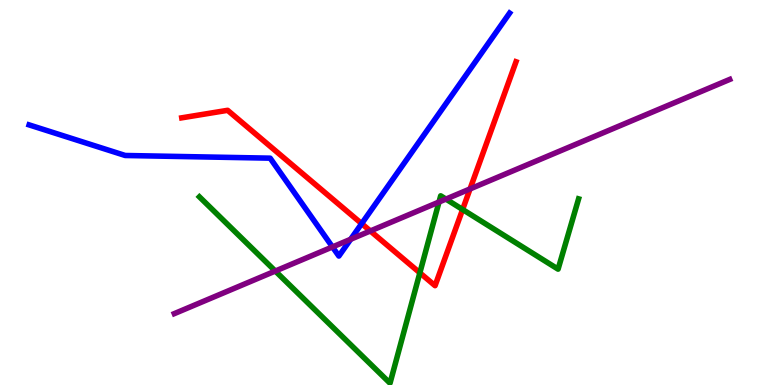[{'lines': ['blue', 'red'], 'intersections': [{'x': 4.67, 'y': 4.19}]}, {'lines': ['green', 'red'], 'intersections': [{'x': 5.42, 'y': 2.91}, {'x': 5.97, 'y': 4.56}]}, {'lines': ['purple', 'red'], 'intersections': [{'x': 4.78, 'y': 4.0}, {'x': 6.07, 'y': 5.09}]}, {'lines': ['blue', 'green'], 'intersections': []}, {'lines': ['blue', 'purple'], 'intersections': [{'x': 4.29, 'y': 3.59}, {'x': 4.52, 'y': 3.79}]}, {'lines': ['green', 'purple'], 'intersections': [{'x': 3.55, 'y': 2.96}, {'x': 5.66, 'y': 4.75}, {'x': 5.75, 'y': 4.83}]}]